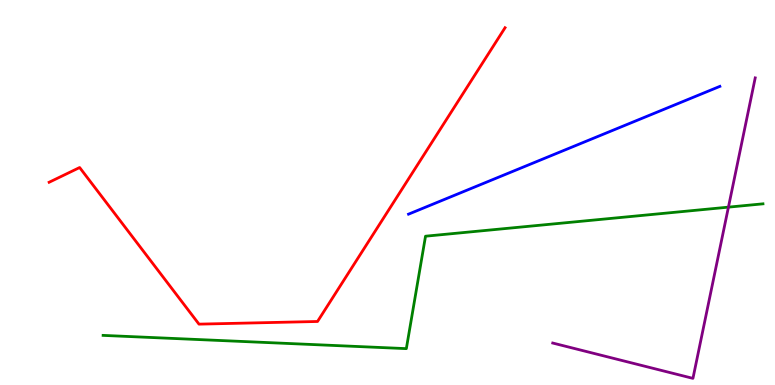[{'lines': ['blue', 'red'], 'intersections': []}, {'lines': ['green', 'red'], 'intersections': []}, {'lines': ['purple', 'red'], 'intersections': []}, {'lines': ['blue', 'green'], 'intersections': []}, {'lines': ['blue', 'purple'], 'intersections': []}, {'lines': ['green', 'purple'], 'intersections': [{'x': 9.4, 'y': 4.62}]}]